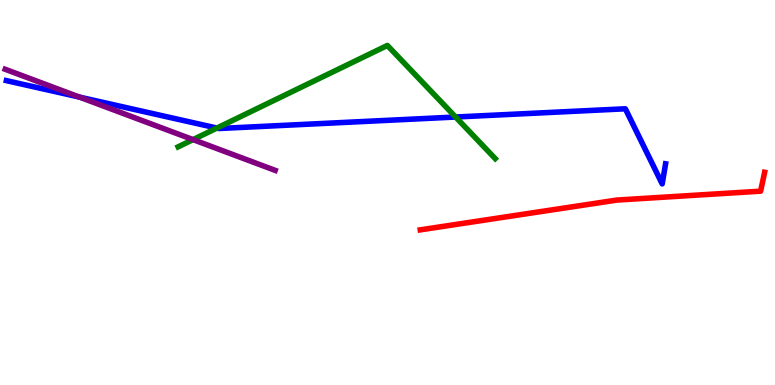[{'lines': ['blue', 'red'], 'intersections': []}, {'lines': ['green', 'red'], 'intersections': []}, {'lines': ['purple', 'red'], 'intersections': []}, {'lines': ['blue', 'green'], 'intersections': [{'x': 2.8, 'y': 6.67}, {'x': 5.88, 'y': 6.96}]}, {'lines': ['blue', 'purple'], 'intersections': [{'x': 1.03, 'y': 7.48}]}, {'lines': ['green', 'purple'], 'intersections': [{'x': 2.49, 'y': 6.37}]}]